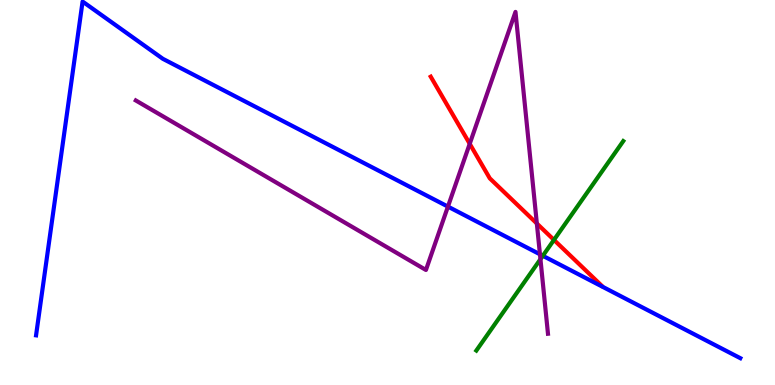[{'lines': ['blue', 'red'], 'intersections': []}, {'lines': ['green', 'red'], 'intersections': [{'x': 7.15, 'y': 3.77}]}, {'lines': ['purple', 'red'], 'intersections': [{'x': 6.06, 'y': 6.26}, {'x': 6.93, 'y': 4.2}]}, {'lines': ['blue', 'green'], 'intersections': [{'x': 7.0, 'y': 3.36}]}, {'lines': ['blue', 'purple'], 'intersections': [{'x': 5.78, 'y': 4.63}, {'x': 6.97, 'y': 3.39}]}, {'lines': ['green', 'purple'], 'intersections': [{'x': 6.97, 'y': 3.27}]}]